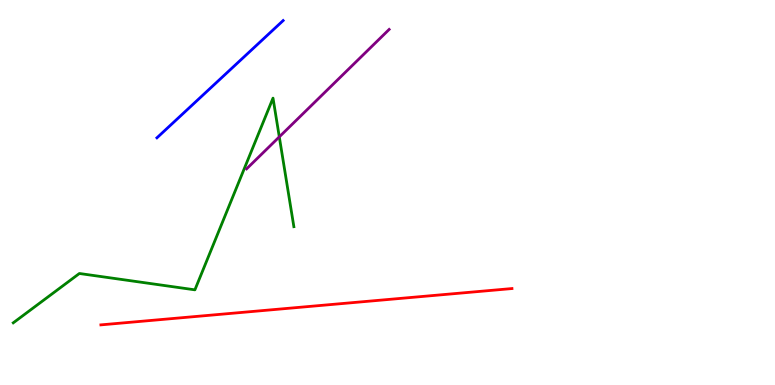[{'lines': ['blue', 'red'], 'intersections': []}, {'lines': ['green', 'red'], 'intersections': []}, {'lines': ['purple', 'red'], 'intersections': []}, {'lines': ['blue', 'green'], 'intersections': []}, {'lines': ['blue', 'purple'], 'intersections': []}, {'lines': ['green', 'purple'], 'intersections': [{'x': 3.6, 'y': 6.44}]}]